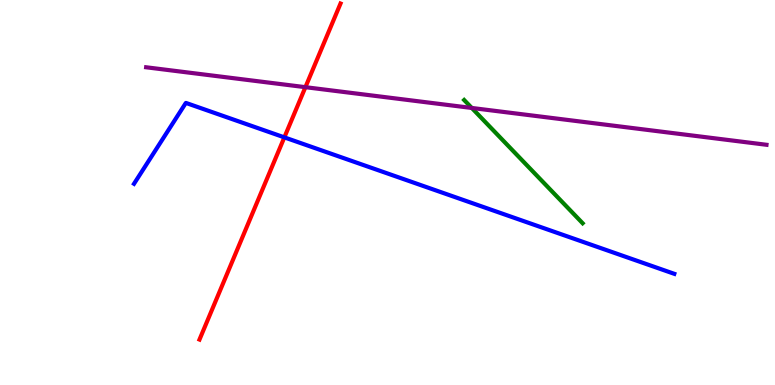[{'lines': ['blue', 'red'], 'intersections': [{'x': 3.67, 'y': 6.43}]}, {'lines': ['green', 'red'], 'intersections': []}, {'lines': ['purple', 'red'], 'intersections': [{'x': 3.94, 'y': 7.74}]}, {'lines': ['blue', 'green'], 'intersections': []}, {'lines': ['blue', 'purple'], 'intersections': []}, {'lines': ['green', 'purple'], 'intersections': [{'x': 6.09, 'y': 7.2}]}]